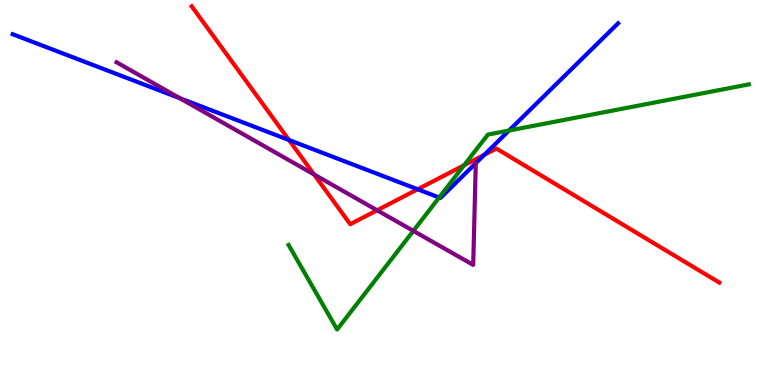[{'lines': ['blue', 'red'], 'intersections': [{'x': 3.73, 'y': 6.36}, {'x': 5.39, 'y': 5.08}, {'x': 6.25, 'y': 5.98}]}, {'lines': ['green', 'red'], 'intersections': [{'x': 5.99, 'y': 5.71}]}, {'lines': ['purple', 'red'], 'intersections': [{'x': 4.05, 'y': 5.47}, {'x': 4.87, 'y': 4.54}]}, {'lines': ['blue', 'green'], 'intersections': [{'x': 5.67, 'y': 4.87}, {'x': 6.57, 'y': 6.61}]}, {'lines': ['blue', 'purple'], 'intersections': [{'x': 2.32, 'y': 7.45}]}, {'lines': ['green', 'purple'], 'intersections': [{'x': 5.33, 'y': 4.0}]}]